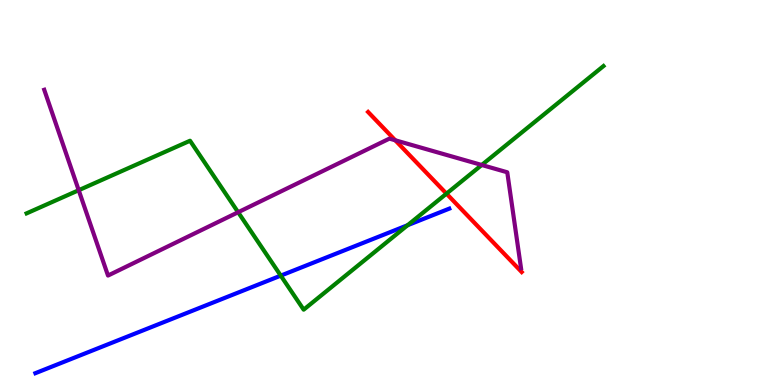[{'lines': ['blue', 'red'], 'intersections': []}, {'lines': ['green', 'red'], 'intersections': [{'x': 5.76, 'y': 4.97}]}, {'lines': ['purple', 'red'], 'intersections': [{'x': 5.1, 'y': 6.36}]}, {'lines': ['blue', 'green'], 'intersections': [{'x': 3.62, 'y': 2.84}, {'x': 5.26, 'y': 4.15}]}, {'lines': ['blue', 'purple'], 'intersections': []}, {'lines': ['green', 'purple'], 'intersections': [{'x': 1.02, 'y': 5.06}, {'x': 3.07, 'y': 4.49}, {'x': 6.22, 'y': 5.71}]}]